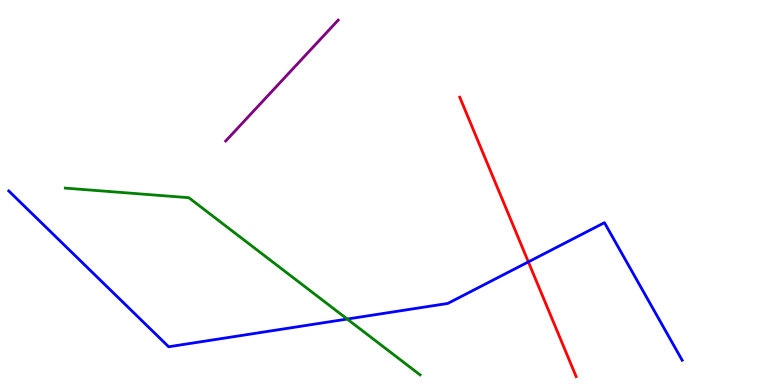[{'lines': ['blue', 'red'], 'intersections': [{'x': 6.82, 'y': 3.2}]}, {'lines': ['green', 'red'], 'intersections': []}, {'lines': ['purple', 'red'], 'intersections': []}, {'lines': ['blue', 'green'], 'intersections': [{'x': 4.48, 'y': 1.71}]}, {'lines': ['blue', 'purple'], 'intersections': []}, {'lines': ['green', 'purple'], 'intersections': []}]